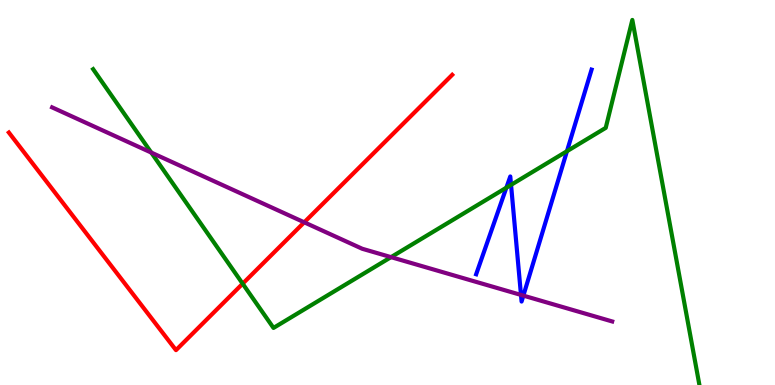[{'lines': ['blue', 'red'], 'intersections': []}, {'lines': ['green', 'red'], 'intersections': [{'x': 3.13, 'y': 2.63}]}, {'lines': ['purple', 'red'], 'intersections': [{'x': 3.93, 'y': 4.23}]}, {'lines': ['blue', 'green'], 'intersections': [{'x': 6.53, 'y': 5.12}, {'x': 6.59, 'y': 5.2}, {'x': 7.32, 'y': 6.07}]}, {'lines': ['blue', 'purple'], 'intersections': [{'x': 6.72, 'y': 2.34}, {'x': 6.75, 'y': 2.32}]}, {'lines': ['green', 'purple'], 'intersections': [{'x': 1.95, 'y': 6.04}, {'x': 5.05, 'y': 3.32}]}]